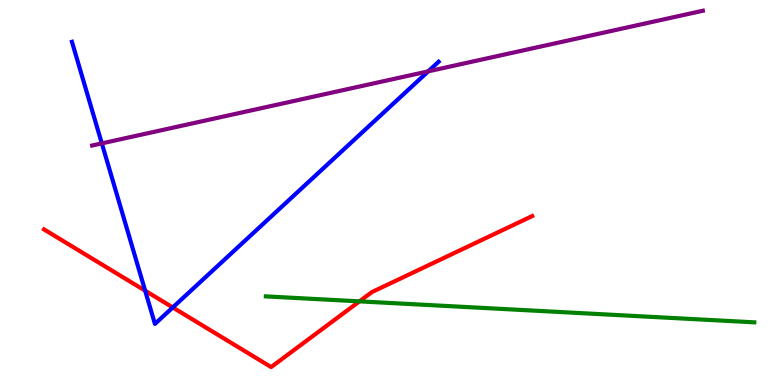[{'lines': ['blue', 'red'], 'intersections': [{'x': 1.87, 'y': 2.45}, {'x': 2.23, 'y': 2.01}]}, {'lines': ['green', 'red'], 'intersections': [{'x': 4.64, 'y': 2.17}]}, {'lines': ['purple', 'red'], 'intersections': []}, {'lines': ['blue', 'green'], 'intersections': []}, {'lines': ['blue', 'purple'], 'intersections': [{'x': 1.31, 'y': 6.28}, {'x': 5.53, 'y': 8.15}]}, {'lines': ['green', 'purple'], 'intersections': []}]